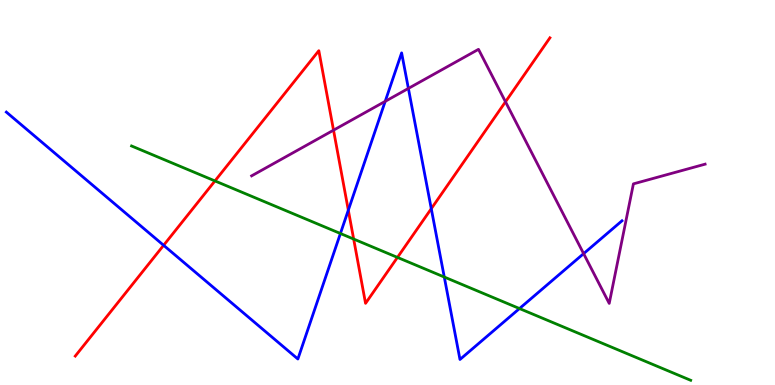[{'lines': ['blue', 'red'], 'intersections': [{'x': 2.11, 'y': 3.63}, {'x': 4.49, 'y': 4.54}, {'x': 5.56, 'y': 4.58}]}, {'lines': ['green', 'red'], 'intersections': [{'x': 2.77, 'y': 5.3}, {'x': 4.56, 'y': 3.79}, {'x': 5.13, 'y': 3.31}]}, {'lines': ['purple', 'red'], 'intersections': [{'x': 4.3, 'y': 6.62}, {'x': 6.52, 'y': 7.36}]}, {'lines': ['blue', 'green'], 'intersections': [{'x': 4.39, 'y': 3.93}, {'x': 5.73, 'y': 2.8}, {'x': 6.7, 'y': 1.99}]}, {'lines': ['blue', 'purple'], 'intersections': [{'x': 4.97, 'y': 7.37}, {'x': 5.27, 'y': 7.7}, {'x': 7.53, 'y': 3.41}]}, {'lines': ['green', 'purple'], 'intersections': []}]